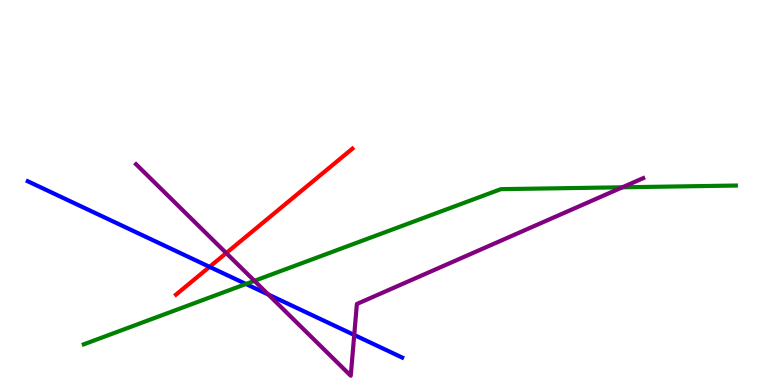[{'lines': ['blue', 'red'], 'intersections': [{'x': 2.7, 'y': 3.07}]}, {'lines': ['green', 'red'], 'intersections': []}, {'lines': ['purple', 'red'], 'intersections': [{'x': 2.92, 'y': 3.43}]}, {'lines': ['blue', 'green'], 'intersections': [{'x': 3.17, 'y': 2.62}]}, {'lines': ['blue', 'purple'], 'intersections': [{'x': 3.46, 'y': 2.35}, {'x': 4.57, 'y': 1.3}]}, {'lines': ['green', 'purple'], 'intersections': [{'x': 3.28, 'y': 2.71}, {'x': 8.03, 'y': 5.14}]}]